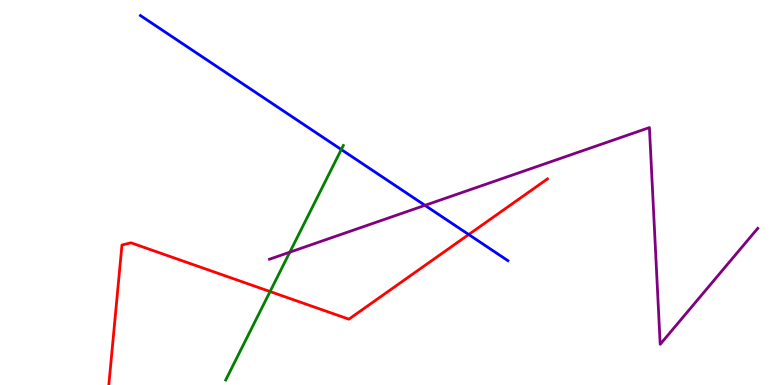[{'lines': ['blue', 'red'], 'intersections': [{'x': 6.05, 'y': 3.91}]}, {'lines': ['green', 'red'], 'intersections': [{'x': 3.48, 'y': 2.43}]}, {'lines': ['purple', 'red'], 'intersections': []}, {'lines': ['blue', 'green'], 'intersections': [{'x': 4.4, 'y': 6.12}]}, {'lines': ['blue', 'purple'], 'intersections': [{'x': 5.48, 'y': 4.67}]}, {'lines': ['green', 'purple'], 'intersections': [{'x': 3.74, 'y': 3.45}]}]